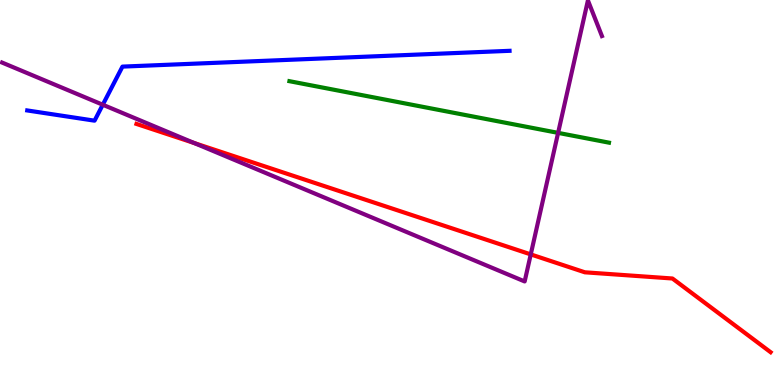[{'lines': ['blue', 'red'], 'intersections': []}, {'lines': ['green', 'red'], 'intersections': []}, {'lines': ['purple', 'red'], 'intersections': [{'x': 2.51, 'y': 6.29}, {'x': 6.85, 'y': 3.39}]}, {'lines': ['blue', 'green'], 'intersections': []}, {'lines': ['blue', 'purple'], 'intersections': [{'x': 1.33, 'y': 7.28}]}, {'lines': ['green', 'purple'], 'intersections': [{'x': 7.2, 'y': 6.55}]}]